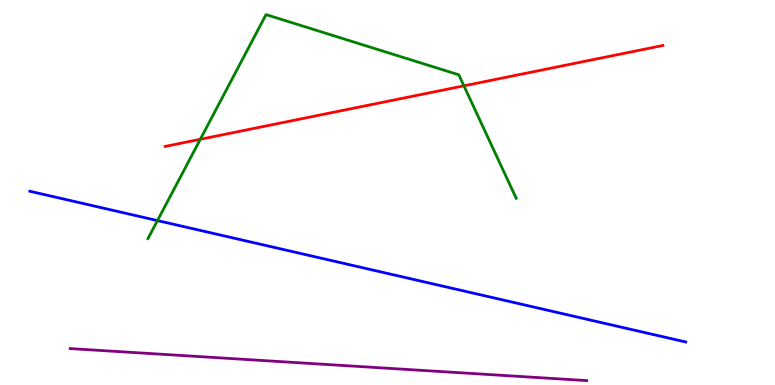[{'lines': ['blue', 'red'], 'intersections': []}, {'lines': ['green', 'red'], 'intersections': [{'x': 2.58, 'y': 6.38}, {'x': 5.99, 'y': 7.77}]}, {'lines': ['purple', 'red'], 'intersections': []}, {'lines': ['blue', 'green'], 'intersections': [{'x': 2.03, 'y': 4.27}]}, {'lines': ['blue', 'purple'], 'intersections': []}, {'lines': ['green', 'purple'], 'intersections': []}]